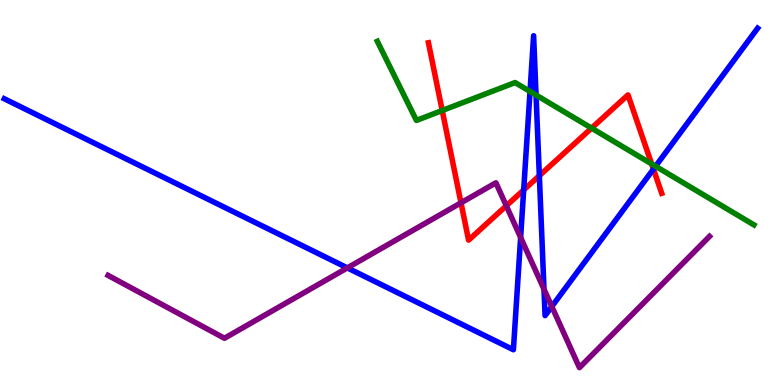[{'lines': ['blue', 'red'], 'intersections': [{'x': 6.76, 'y': 5.07}, {'x': 6.96, 'y': 5.44}, {'x': 8.43, 'y': 5.61}]}, {'lines': ['green', 'red'], 'intersections': [{'x': 5.71, 'y': 7.13}, {'x': 7.63, 'y': 6.67}, {'x': 8.41, 'y': 5.74}]}, {'lines': ['purple', 'red'], 'intersections': [{'x': 5.95, 'y': 4.73}, {'x': 6.53, 'y': 4.65}]}, {'lines': ['blue', 'green'], 'intersections': [{'x': 6.84, 'y': 7.62}, {'x': 6.92, 'y': 7.53}, {'x': 8.46, 'y': 5.68}]}, {'lines': ['blue', 'purple'], 'intersections': [{'x': 4.48, 'y': 3.04}, {'x': 6.72, 'y': 3.83}, {'x': 7.02, 'y': 2.49}, {'x': 7.12, 'y': 2.04}]}, {'lines': ['green', 'purple'], 'intersections': []}]